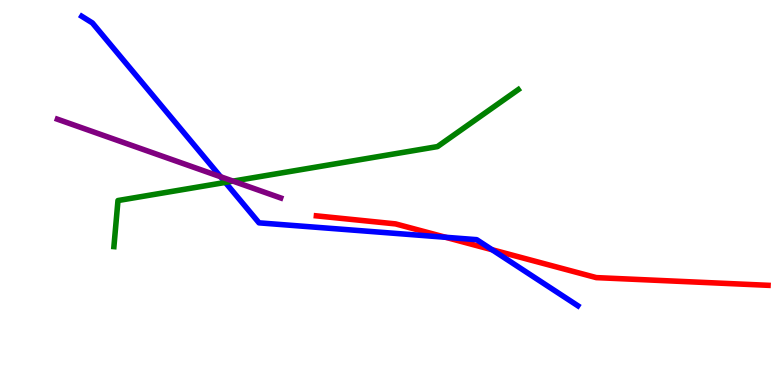[{'lines': ['blue', 'red'], 'intersections': [{'x': 5.75, 'y': 3.84}, {'x': 6.35, 'y': 3.51}]}, {'lines': ['green', 'red'], 'intersections': []}, {'lines': ['purple', 'red'], 'intersections': []}, {'lines': ['blue', 'green'], 'intersections': [{'x': 2.91, 'y': 5.26}]}, {'lines': ['blue', 'purple'], 'intersections': [{'x': 2.85, 'y': 5.41}]}, {'lines': ['green', 'purple'], 'intersections': [{'x': 3.01, 'y': 5.3}]}]